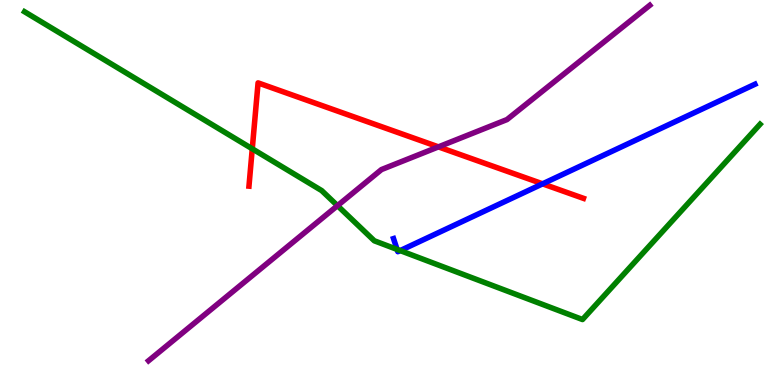[{'lines': ['blue', 'red'], 'intersections': [{'x': 7.0, 'y': 5.23}]}, {'lines': ['green', 'red'], 'intersections': [{'x': 3.26, 'y': 6.13}]}, {'lines': ['purple', 'red'], 'intersections': [{'x': 5.66, 'y': 6.19}]}, {'lines': ['blue', 'green'], 'intersections': [{'x': 5.12, 'y': 3.52}, {'x': 5.16, 'y': 3.49}]}, {'lines': ['blue', 'purple'], 'intersections': []}, {'lines': ['green', 'purple'], 'intersections': [{'x': 4.35, 'y': 4.66}]}]